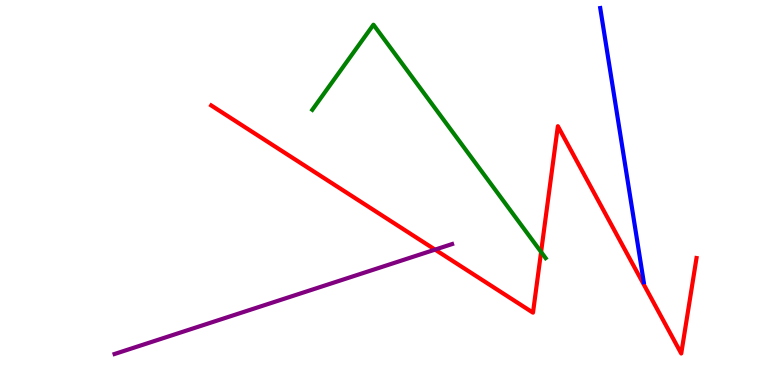[{'lines': ['blue', 'red'], 'intersections': []}, {'lines': ['green', 'red'], 'intersections': [{'x': 6.98, 'y': 3.46}]}, {'lines': ['purple', 'red'], 'intersections': [{'x': 5.61, 'y': 3.52}]}, {'lines': ['blue', 'green'], 'intersections': []}, {'lines': ['blue', 'purple'], 'intersections': []}, {'lines': ['green', 'purple'], 'intersections': []}]